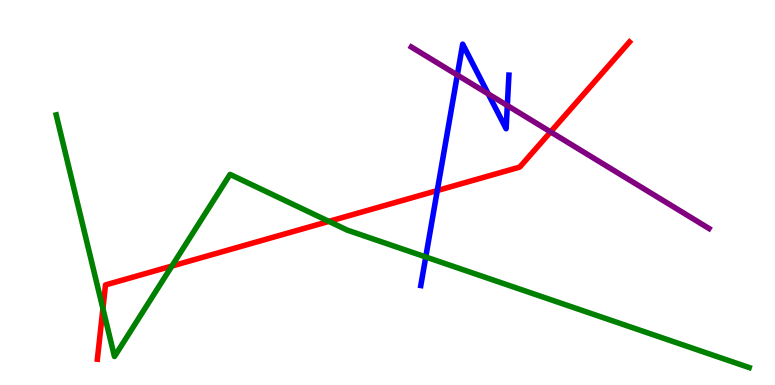[{'lines': ['blue', 'red'], 'intersections': [{'x': 5.64, 'y': 5.05}]}, {'lines': ['green', 'red'], 'intersections': [{'x': 1.33, 'y': 1.98}, {'x': 2.22, 'y': 3.09}, {'x': 4.24, 'y': 4.25}]}, {'lines': ['purple', 'red'], 'intersections': [{'x': 7.1, 'y': 6.57}]}, {'lines': ['blue', 'green'], 'intersections': [{'x': 5.49, 'y': 3.33}]}, {'lines': ['blue', 'purple'], 'intersections': [{'x': 5.9, 'y': 8.05}, {'x': 6.3, 'y': 7.56}, {'x': 6.55, 'y': 7.26}]}, {'lines': ['green', 'purple'], 'intersections': []}]